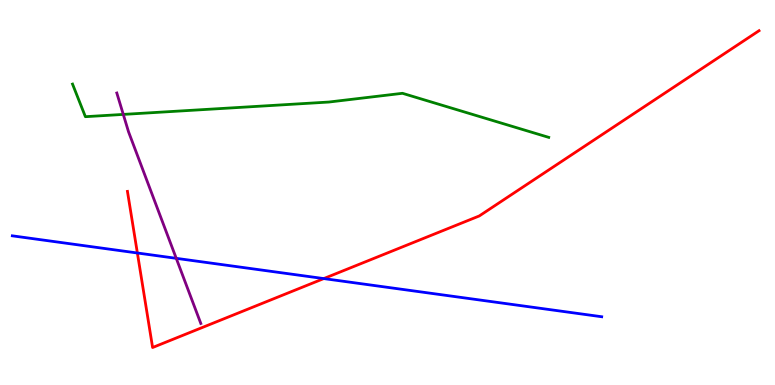[{'lines': ['blue', 'red'], 'intersections': [{'x': 1.77, 'y': 3.43}, {'x': 4.18, 'y': 2.76}]}, {'lines': ['green', 'red'], 'intersections': []}, {'lines': ['purple', 'red'], 'intersections': []}, {'lines': ['blue', 'green'], 'intersections': []}, {'lines': ['blue', 'purple'], 'intersections': [{'x': 2.27, 'y': 3.29}]}, {'lines': ['green', 'purple'], 'intersections': [{'x': 1.59, 'y': 7.03}]}]